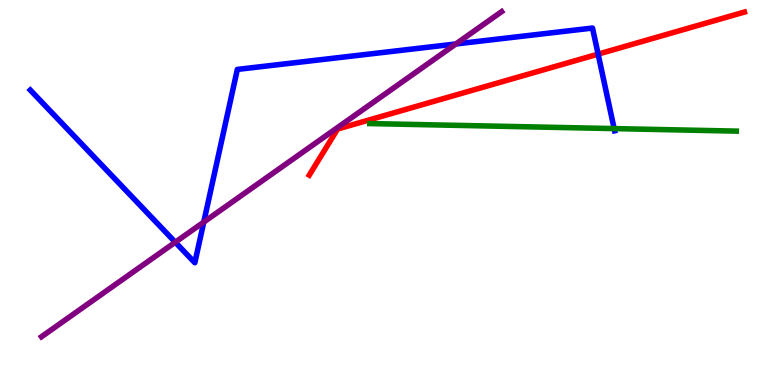[{'lines': ['blue', 'red'], 'intersections': [{'x': 7.72, 'y': 8.59}]}, {'lines': ['green', 'red'], 'intersections': []}, {'lines': ['purple', 'red'], 'intersections': []}, {'lines': ['blue', 'green'], 'intersections': [{'x': 7.92, 'y': 6.66}]}, {'lines': ['blue', 'purple'], 'intersections': [{'x': 2.26, 'y': 3.71}, {'x': 2.63, 'y': 4.23}, {'x': 5.88, 'y': 8.86}]}, {'lines': ['green', 'purple'], 'intersections': []}]